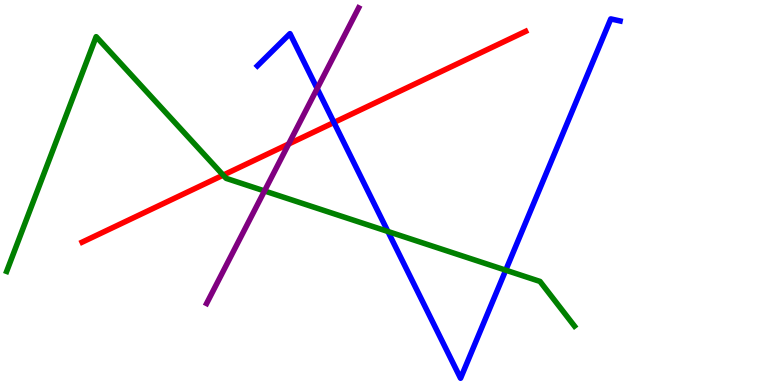[{'lines': ['blue', 'red'], 'intersections': [{'x': 4.31, 'y': 6.82}]}, {'lines': ['green', 'red'], 'intersections': [{'x': 2.88, 'y': 5.45}]}, {'lines': ['purple', 'red'], 'intersections': [{'x': 3.72, 'y': 6.26}]}, {'lines': ['blue', 'green'], 'intersections': [{'x': 5.01, 'y': 3.99}, {'x': 6.53, 'y': 2.98}]}, {'lines': ['blue', 'purple'], 'intersections': [{'x': 4.09, 'y': 7.7}]}, {'lines': ['green', 'purple'], 'intersections': [{'x': 3.41, 'y': 5.04}]}]